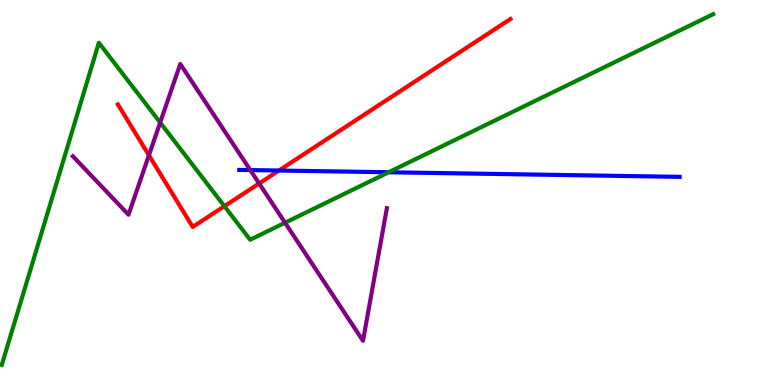[{'lines': ['blue', 'red'], 'intersections': [{'x': 3.6, 'y': 5.57}]}, {'lines': ['green', 'red'], 'intersections': [{'x': 2.9, 'y': 4.64}]}, {'lines': ['purple', 'red'], 'intersections': [{'x': 1.92, 'y': 5.97}, {'x': 3.34, 'y': 5.23}]}, {'lines': ['blue', 'green'], 'intersections': [{'x': 5.01, 'y': 5.53}]}, {'lines': ['blue', 'purple'], 'intersections': [{'x': 3.23, 'y': 5.58}]}, {'lines': ['green', 'purple'], 'intersections': [{'x': 2.07, 'y': 6.82}, {'x': 3.68, 'y': 4.21}]}]